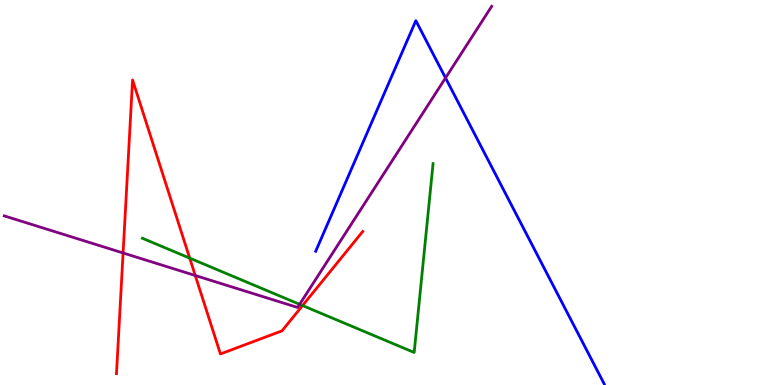[{'lines': ['blue', 'red'], 'intersections': []}, {'lines': ['green', 'red'], 'intersections': [{'x': 2.45, 'y': 3.3}, {'x': 3.9, 'y': 2.06}]}, {'lines': ['purple', 'red'], 'intersections': [{'x': 1.59, 'y': 3.43}, {'x': 2.52, 'y': 2.84}]}, {'lines': ['blue', 'green'], 'intersections': []}, {'lines': ['blue', 'purple'], 'intersections': [{'x': 5.75, 'y': 7.98}]}, {'lines': ['green', 'purple'], 'intersections': [{'x': 3.87, 'y': 2.1}]}]